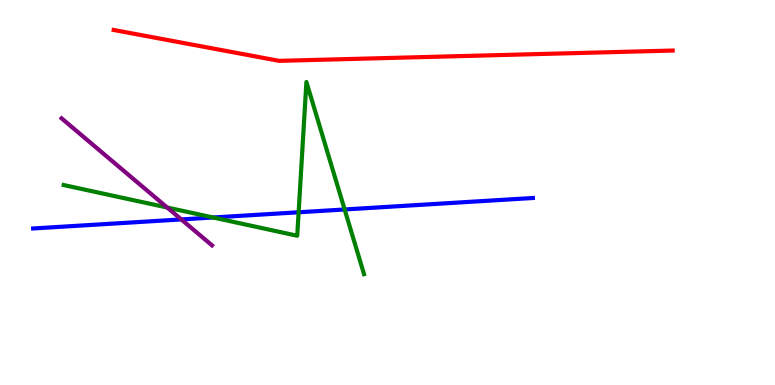[{'lines': ['blue', 'red'], 'intersections': []}, {'lines': ['green', 'red'], 'intersections': []}, {'lines': ['purple', 'red'], 'intersections': []}, {'lines': ['blue', 'green'], 'intersections': [{'x': 2.75, 'y': 4.35}, {'x': 3.85, 'y': 4.49}, {'x': 4.45, 'y': 4.56}]}, {'lines': ['blue', 'purple'], 'intersections': [{'x': 2.34, 'y': 4.3}]}, {'lines': ['green', 'purple'], 'intersections': [{'x': 2.16, 'y': 4.61}]}]